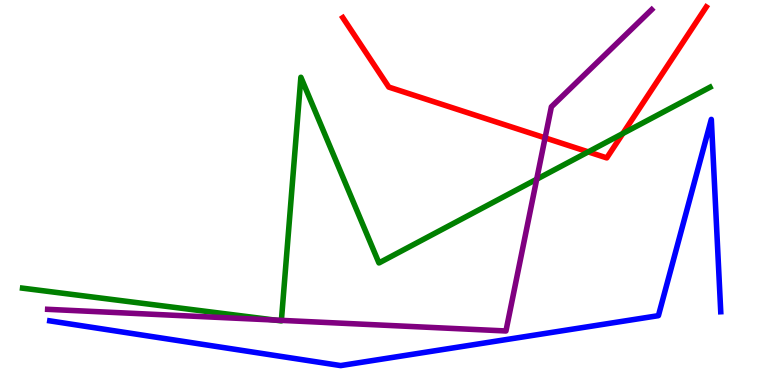[{'lines': ['blue', 'red'], 'intersections': []}, {'lines': ['green', 'red'], 'intersections': [{'x': 7.59, 'y': 6.06}, {'x': 8.04, 'y': 6.53}]}, {'lines': ['purple', 'red'], 'intersections': [{'x': 7.03, 'y': 6.42}]}, {'lines': ['blue', 'green'], 'intersections': []}, {'lines': ['blue', 'purple'], 'intersections': []}, {'lines': ['green', 'purple'], 'intersections': [{'x': 3.54, 'y': 1.69}, {'x': 3.63, 'y': 1.68}, {'x': 6.93, 'y': 5.34}]}]